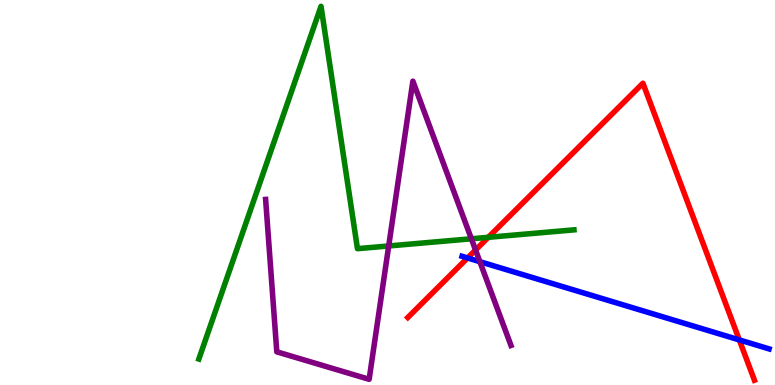[{'lines': ['blue', 'red'], 'intersections': [{'x': 6.03, 'y': 3.3}, {'x': 9.54, 'y': 1.17}]}, {'lines': ['green', 'red'], 'intersections': [{'x': 6.3, 'y': 3.84}]}, {'lines': ['purple', 'red'], 'intersections': [{'x': 6.14, 'y': 3.51}]}, {'lines': ['blue', 'green'], 'intersections': []}, {'lines': ['blue', 'purple'], 'intersections': [{'x': 6.19, 'y': 3.2}]}, {'lines': ['green', 'purple'], 'intersections': [{'x': 5.02, 'y': 3.61}, {'x': 6.08, 'y': 3.8}]}]